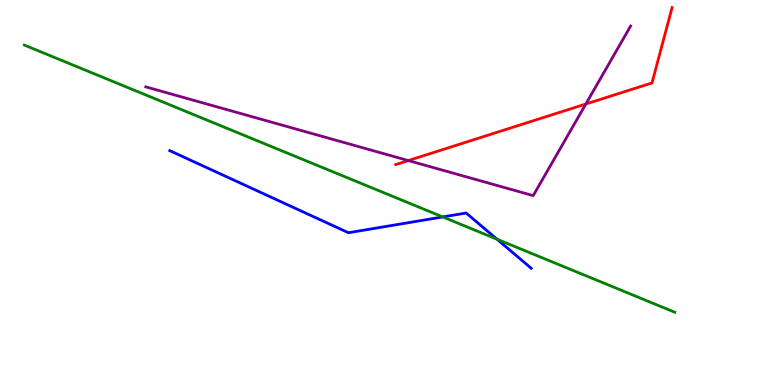[{'lines': ['blue', 'red'], 'intersections': []}, {'lines': ['green', 'red'], 'intersections': []}, {'lines': ['purple', 'red'], 'intersections': [{'x': 5.27, 'y': 5.83}, {'x': 7.56, 'y': 7.3}]}, {'lines': ['blue', 'green'], 'intersections': [{'x': 5.71, 'y': 4.37}, {'x': 6.41, 'y': 3.79}]}, {'lines': ['blue', 'purple'], 'intersections': []}, {'lines': ['green', 'purple'], 'intersections': []}]